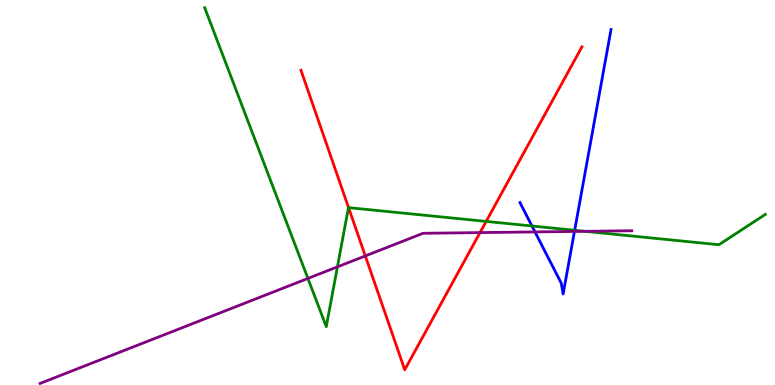[{'lines': ['blue', 'red'], 'intersections': []}, {'lines': ['green', 'red'], 'intersections': [{'x': 4.5, 'y': 4.61}, {'x': 6.27, 'y': 4.25}]}, {'lines': ['purple', 'red'], 'intersections': [{'x': 4.71, 'y': 3.35}, {'x': 6.19, 'y': 3.96}]}, {'lines': ['blue', 'green'], 'intersections': [{'x': 6.86, 'y': 4.13}, {'x': 7.42, 'y': 4.02}]}, {'lines': ['blue', 'purple'], 'intersections': [{'x': 6.9, 'y': 3.98}, {'x': 7.41, 'y': 3.99}]}, {'lines': ['green', 'purple'], 'intersections': [{'x': 3.97, 'y': 2.77}, {'x': 4.35, 'y': 3.07}, {'x': 7.55, 'y': 3.99}]}]